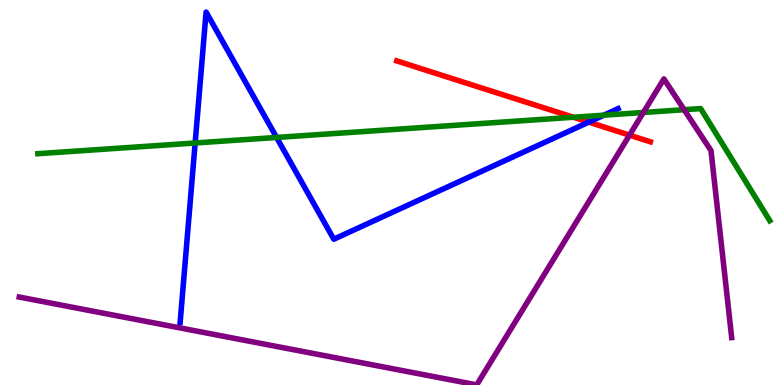[{'lines': ['blue', 'red'], 'intersections': [{'x': 7.6, 'y': 6.83}]}, {'lines': ['green', 'red'], 'intersections': [{'x': 7.4, 'y': 6.95}]}, {'lines': ['purple', 'red'], 'intersections': [{'x': 8.12, 'y': 6.49}]}, {'lines': ['blue', 'green'], 'intersections': [{'x': 2.52, 'y': 6.29}, {'x': 3.57, 'y': 6.43}, {'x': 7.79, 'y': 7.01}]}, {'lines': ['blue', 'purple'], 'intersections': []}, {'lines': ['green', 'purple'], 'intersections': [{'x': 8.3, 'y': 7.08}, {'x': 8.83, 'y': 7.15}]}]